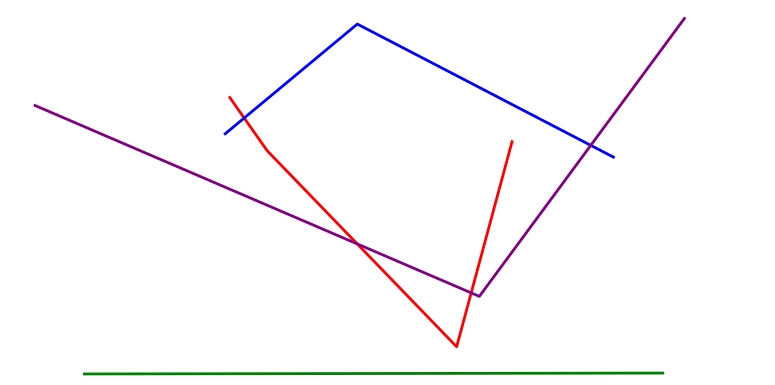[{'lines': ['blue', 'red'], 'intersections': [{'x': 3.15, 'y': 6.93}]}, {'lines': ['green', 'red'], 'intersections': []}, {'lines': ['purple', 'red'], 'intersections': [{'x': 4.61, 'y': 3.66}, {'x': 6.08, 'y': 2.39}]}, {'lines': ['blue', 'green'], 'intersections': []}, {'lines': ['blue', 'purple'], 'intersections': [{'x': 7.62, 'y': 6.22}]}, {'lines': ['green', 'purple'], 'intersections': []}]